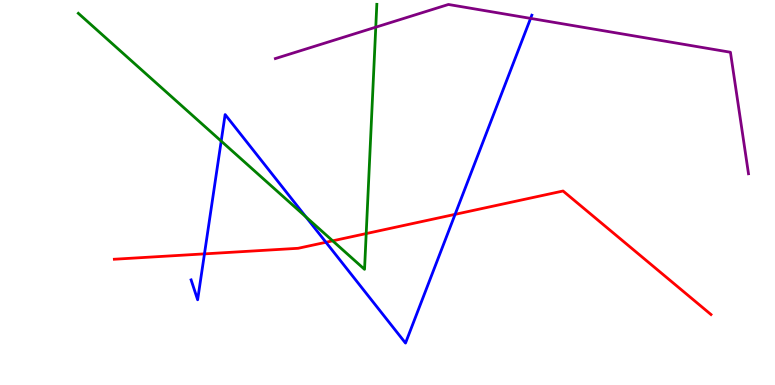[{'lines': ['blue', 'red'], 'intersections': [{'x': 2.64, 'y': 3.41}, {'x': 4.21, 'y': 3.71}, {'x': 5.87, 'y': 4.43}]}, {'lines': ['green', 'red'], 'intersections': [{'x': 4.29, 'y': 3.74}, {'x': 4.73, 'y': 3.93}]}, {'lines': ['purple', 'red'], 'intersections': []}, {'lines': ['blue', 'green'], 'intersections': [{'x': 2.85, 'y': 6.33}, {'x': 3.95, 'y': 4.37}]}, {'lines': ['blue', 'purple'], 'intersections': [{'x': 6.85, 'y': 9.52}]}, {'lines': ['green', 'purple'], 'intersections': [{'x': 4.85, 'y': 9.29}]}]